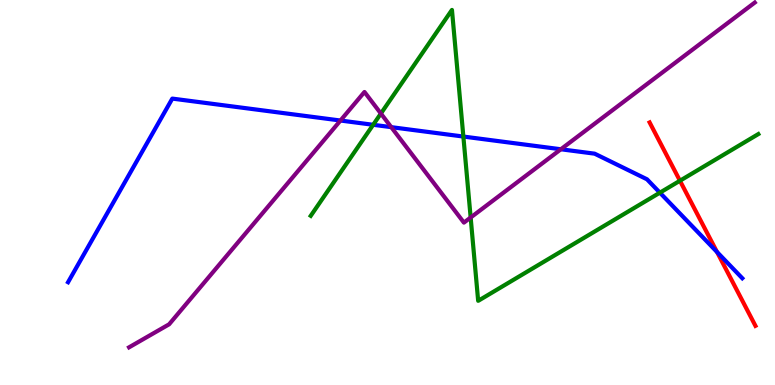[{'lines': ['blue', 'red'], 'intersections': [{'x': 9.25, 'y': 3.45}]}, {'lines': ['green', 'red'], 'intersections': [{'x': 8.77, 'y': 5.31}]}, {'lines': ['purple', 'red'], 'intersections': []}, {'lines': ['blue', 'green'], 'intersections': [{'x': 4.82, 'y': 6.76}, {'x': 5.98, 'y': 6.45}, {'x': 8.51, 'y': 5.0}]}, {'lines': ['blue', 'purple'], 'intersections': [{'x': 4.39, 'y': 6.87}, {'x': 5.05, 'y': 6.7}, {'x': 7.24, 'y': 6.12}]}, {'lines': ['green', 'purple'], 'intersections': [{'x': 4.91, 'y': 7.05}, {'x': 6.07, 'y': 4.35}]}]